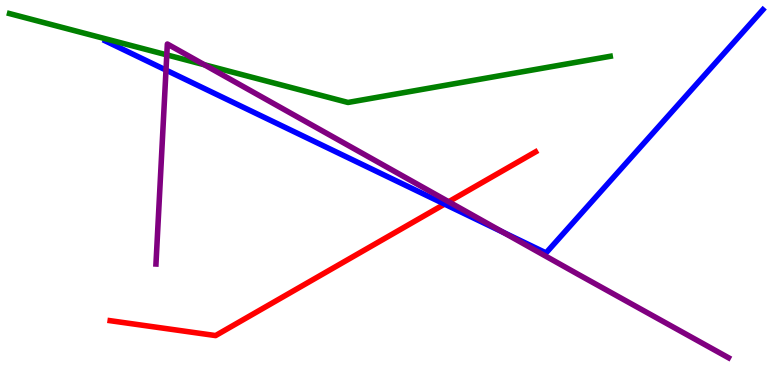[{'lines': ['blue', 'red'], 'intersections': [{'x': 5.74, 'y': 4.7}]}, {'lines': ['green', 'red'], 'intersections': []}, {'lines': ['purple', 'red'], 'intersections': [{'x': 5.79, 'y': 4.76}]}, {'lines': ['blue', 'green'], 'intersections': []}, {'lines': ['blue', 'purple'], 'intersections': [{'x': 2.14, 'y': 8.18}, {'x': 6.49, 'y': 3.97}]}, {'lines': ['green', 'purple'], 'intersections': [{'x': 2.15, 'y': 8.57}, {'x': 2.64, 'y': 8.32}]}]